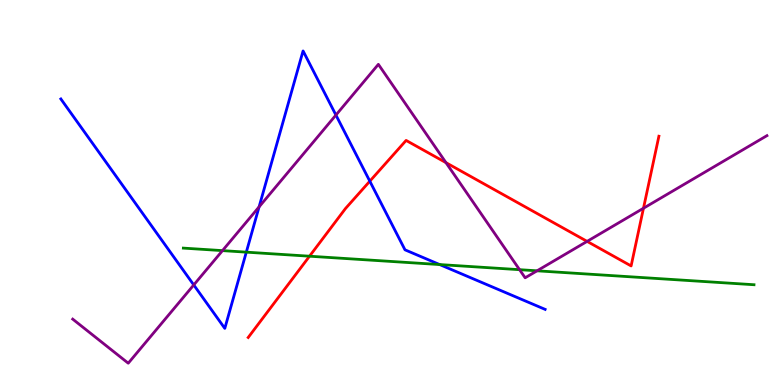[{'lines': ['blue', 'red'], 'intersections': [{'x': 4.77, 'y': 5.29}]}, {'lines': ['green', 'red'], 'intersections': [{'x': 3.99, 'y': 3.35}]}, {'lines': ['purple', 'red'], 'intersections': [{'x': 5.75, 'y': 5.78}, {'x': 7.58, 'y': 3.73}, {'x': 8.3, 'y': 4.59}]}, {'lines': ['blue', 'green'], 'intersections': [{'x': 3.18, 'y': 3.45}, {'x': 5.67, 'y': 3.13}]}, {'lines': ['blue', 'purple'], 'intersections': [{'x': 2.5, 'y': 2.6}, {'x': 3.34, 'y': 4.63}, {'x': 4.33, 'y': 7.01}]}, {'lines': ['green', 'purple'], 'intersections': [{'x': 2.87, 'y': 3.49}, {'x': 6.7, 'y': 3.0}, {'x': 6.93, 'y': 2.97}]}]